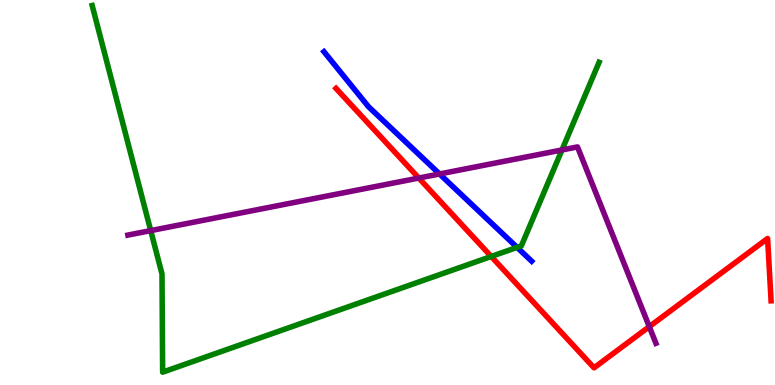[{'lines': ['blue', 'red'], 'intersections': []}, {'lines': ['green', 'red'], 'intersections': [{'x': 6.34, 'y': 3.34}]}, {'lines': ['purple', 'red'], 'intersections': [{'x': 5.4, 'y': 5.38}, {'x': 8.38, 'y': 1.52}]}, {'lines': ['blue', 'green'], 'intersections': [{'x': 6.67, 'y': 3.57}]}, {'lines': ['blue', 'purple'], 'intersections': [{'x': 5.67, 'y': 5.48}]}, {'lines': ['green', 'purple'], 'intersections': [{'x': 1.94, 'y': 4.01}, {'x': 7.25, 'y': 6.1}]}]